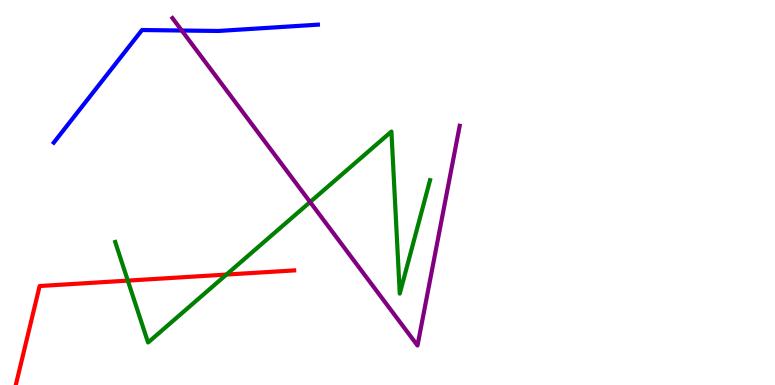[{'lines': ['blue', 'red'], 'intersections': []}, {'lines': ['green', 'red'], 'intersections': [{'x': 1.65, 'y': 2.71}, {'x': 2.92, 'y': 2.87}]}, {'lines': ['purple', 'red'], 'intersections': []}, {'lines': ['blue', 'green'], 'intersections': []}, {'lines': ['blue', 'purple'], 'intersections': [{'x': 2.35, 'y': 9.21}]}, {'lines': ['green', 'purple'], 'intersections': [{'x': 4.0, 'y': 4.75}]}]